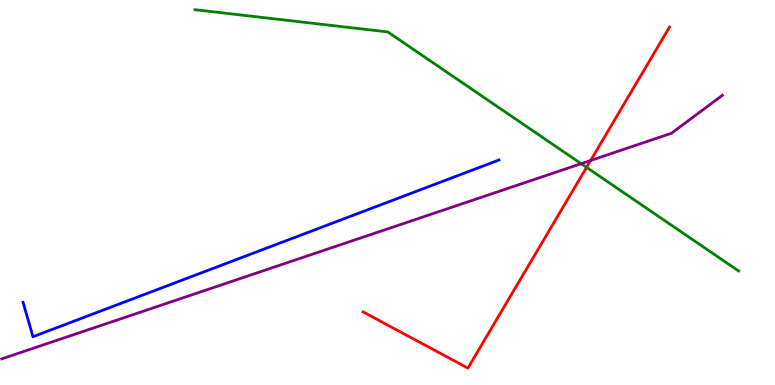[{'lines': ['blue', 'red'], 'intersections': []}, {'lines': ['green', 'red'], 'intersections': [{'x': 7.57, 'y': 5.65}]}, {'lines': ['purple', 'red'], 'intersections': [{'x': 7.62, 'y': 5.83}]}, {'lines': ['blue', 'green'], 'intersections': []}, {'lines': ['blue', 'purple'], 'intersections': []}, {'lines': ['green', 'purple'], 'intersections': [{'x': 7.5, 'y': 5.75}]}]